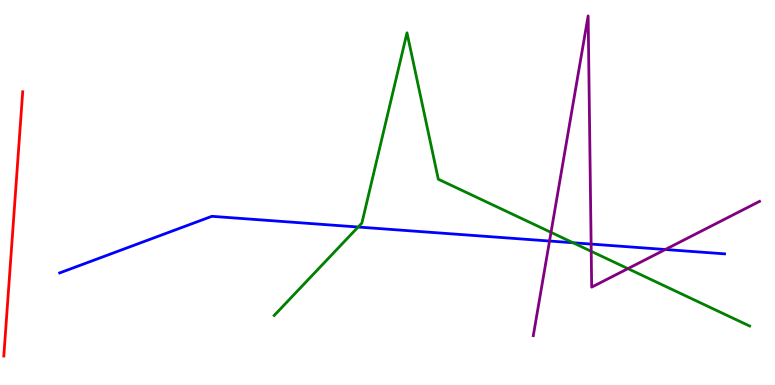[{'lines': ['blue', 'red'], 'intersections': []}, {'lines': ['green', 'red'], 'intersections': []}, {'lines': ['purple', 'red'], 'intersections': []}, {'lines': ['blue', 'green'], 'intersections': [{'x': 4.62, 'y': 4.1}, {'x': 7.39, 'y': 3.69}]}, {'lines': ['blue', 'purple'], 'intersections': [{'x': 7.09, 'y': 3.74}, {'x': 7.63, 'y': 3.66}, {'x': 8.58, 'y': 3.52}]}, {'lines': ['green', 'purple'], 'intersections': [{'x': 7.11, 'y': 3.96}, {'x': 7.63, 'y': 3.47}, {'x': 8.1, 'y': 3.02}]}]